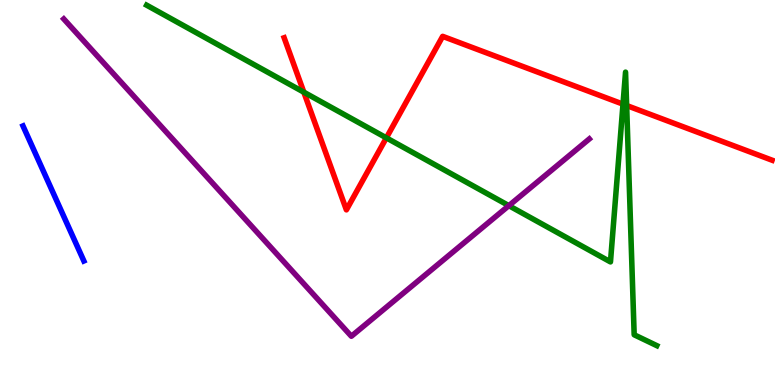[{'lines': ['blue', 'red'], 'intersections': []}, {'lines': ['green', 'red'], 'intersections': [{'x': 3.92, 'y': 7.61}, {'x': 4.99, 'y': 6.42}, {'x': 8.04, 'y': 7.29}, {'x': 8.09, 'y': 7.26}]}, {'lines': ['purple', 'red'], 'intersections': []}, {'lines': ['blue', 'green'], 'intersections': []}, {'lines': ['blue', 'purple'], 'intersections': []}, {'lines': ['green', 'purple'], 'intersections': [{'x': 6.57, 'y': 4.66}]}]